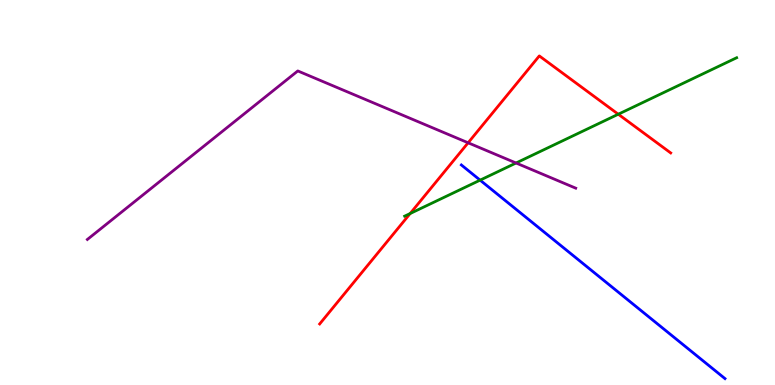[{'lines': ['blue', 'red'], 'intersections': []}, {'lines': ['green', 'red'], 'intersections': [{'x': 5.29, 'y': 4.45}, {'x': 7.98, 'y': 7.03}]}, {'lines': ['purple', 'red'], 'intersections': [{'x': 6.04, 'y': 6.29}]}, {'lines': ['blue', 'green'], 'intersections': [{'x': 6.19, 'y': 5.32}]}, {'lines': ['blue', 'purple'], 'intersections': []}, {'lines': ['green', 'purple'], 'intersections': [{'x': 6.66, 'y': 5.77}]}]